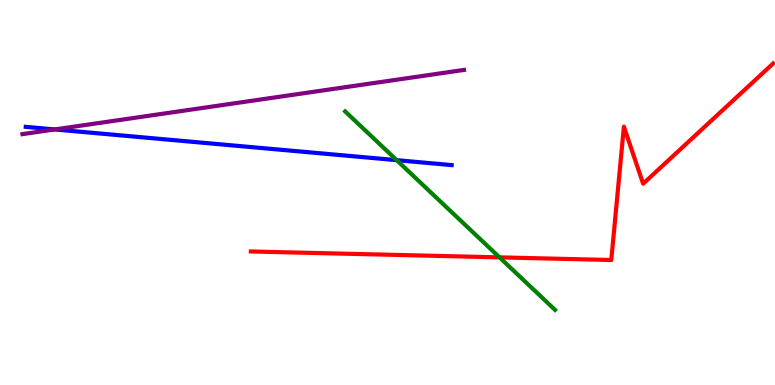[{'lines': ['blue', 'red'], 'intersections': []}, {'lines': ['green', 'red'], 'intersections': [{'x': 6.45, 'y': 3.32}]}, {'lines': ['purple', 'red'], 'intersections': []}, {'lines': ['blue', 'green'], 'intersections': [{'x': 5.12, 'y': 5.84}]}, {'lines': ['blue', 'purple'], 'intersections': [{'x': 0.706, 'y': 6.64}]}, {'lines': ['green', 'purple'], 'intersections': []}]